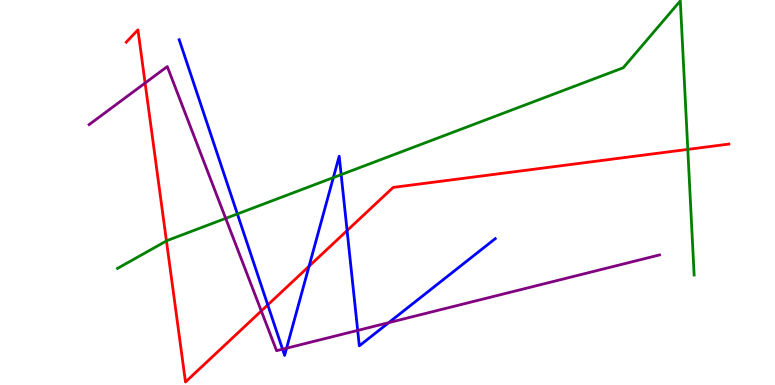[{'lines': ['blue', 'red'], 'intersections': [{'x': 3.45, 'y': 2.08}, {'x': 3.99, 'y': 3.09}, {'x': 4.48, 'y': 4.01}]}, {'lines': ['green', 'red'], 'intersections': [{'x': 2.15, 'y': 3.74}, {'x': 8.87, 'y': 6.12}]}, {'lines': ['purple', 'red'], 'intersections': [{'x': 1.87, 'y': 7.84}, {'x': 3.37, 'y': 1.92}]}, {'lines': ['blue', 'green'], 'intersections': [{'x': 3.06, 'y': 4.44}, {'x': 4.3, 'y': 5.39}, {'x': 4.4, 'y': 5.46}]}, {'lines': ['blue', 'purple'], 'intersections': [{'x': 3.65, 'y': 0.93}, {'x': 3.7, 'y': 0.956}, {'x': 4.62, 'y': 1.42}, {'x': 5.02, 'y': 1.62}]}, {'lines': ['green', 'purple'], 'intersections': [{'x': 2.91, 'y': 4.33}]}]